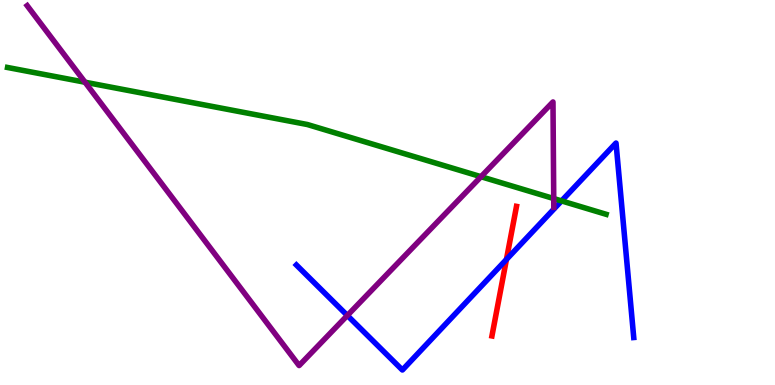[{'lines': ['blue', 'red'], 'intersections': [{'x': 6.53, 'y': 3.26}]}, {'lines': ['green', 'red'], 'intersections': []}, {'lines': ['purple', 'red'], 'intersections': []}, {'lines': ['blue', 'green'], 'intersections': [{'x': 7.25, 'y': 4.78}]}, {'lines': ['blue', 'purple'], 'intersections': [{'x': 4.48, 'y': 1.81}]}, {'lines': ['green', 'purple'], 'intersections': [{'x': 1.1, 'y': 7.86}, {'x': 6.21, 'y': 5.41}, {'x': 7.14, 'y': 4.84}]}]